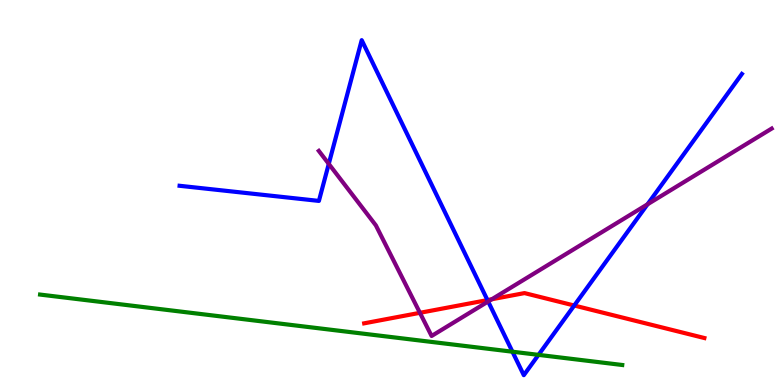[{'lines': ['blue', 'red'], 'intersections': [{'x': 6.29, 'y': 2.21}, {'x': 7.41, 'y': 2.06}]}, {'lines': ['green', 'red'], 'intersections': []}, {'lines': ['purple', 'red'], 'intersections': [{'x': 5.42, 'y': 1.87}, {'x': 6.35, 'y': 2.23}]}, {'lines': ['blue', 'green'], 'intersections': [{'x': 6.61, 'y': 0.865}, {'x': 6.95, 'y': 0.783}]}, {'lines': ['blue', 'purple'], 'intersections': [{'x': 4.24, 'y': 5.74}, {'x': 6.3, 'y': 2.17}, {'x': 8.35, 'y': 4.69}]}, {'lines': ['green', 'purple'], 'intersections': []}]